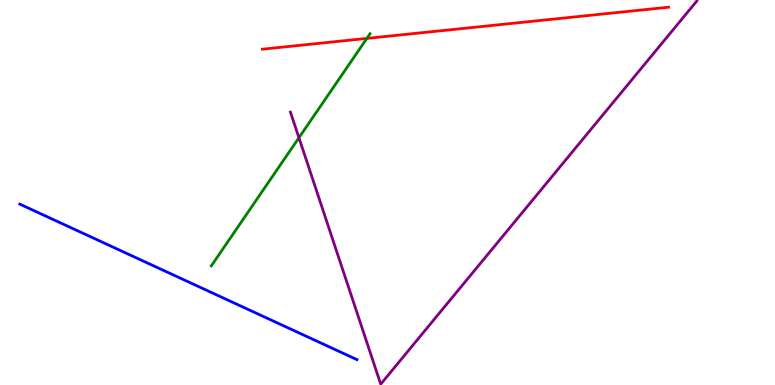[{'lines': ['blue', 'red'], 'intersections': []}, {'lines': ['green', 'red'], 'intersections': [{'x': 4.73, 'y': 9.0}]}, {'lines': ['purple', 'red'], 'intersections': []}, {'lines': ['blue', 'green'], 'intersections': []}, {'lines': ['blue', 'purple'], 'intersections': []}, {'lines': ['green', 'purple'], 'intersections': [{'x': 3.86, 'y': 6.42}]}]